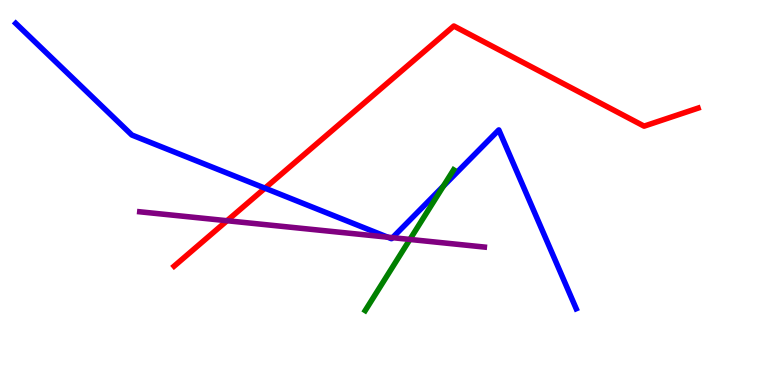[{'lines': ['blue', 'red'], 'intersections': [{'x': 3.42, 'y': 5.11}]}, {'lines': ['green', 'red'], 'intersections': []}, {'lines': ['purple', 'red'], 'intersections': [{'x': 2.93, 'y': 4.27}]}, {'lines': ['blue', 'green'], 'intersections': [{'x': 5.72, 'y': 5.17}]}, {'lines': ['blue', 'purple'], 'intersections': [{'x': 5.0, 'y': 3.84}, {'x': 5.07, 'y': 3.83}]}, {'lines': ['green', 'purple'], 'intersections': [{'x': 5.29, 'y': 3.78}]}]